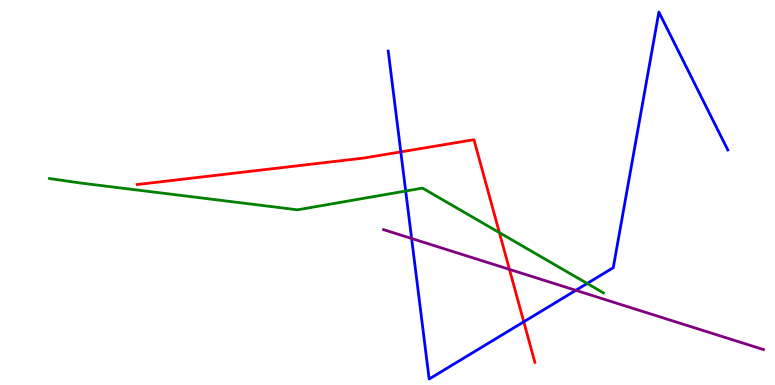[{'lines': ['blue', 'red'], 'intersections': [{'x': 5.17, 'y': 6.05}, {'x': 6.76, 'y': 1.64}]}, {'lines': ['green', 'red'], 'intersections': [{'x': 6.44, 'y': 3.96}]}, {'lines': ['purple', 'red'], 'intersections': [{'x': 6.57, 'y': 3.0}]}, {'lines': ['blue', 'green'], 'intersections': [{'x': 5.23, 'y': 5.04}, {'x': 7.58, 'y': 2.64}]}, {'lines': ['blue', 'purple'], 'intersections': [{'x': 5.31, 'y': 3.81}, {'x': 7.43, 'y': 2.46}]}, {'lines': ['green', 'purple'], 'intersections': []}]